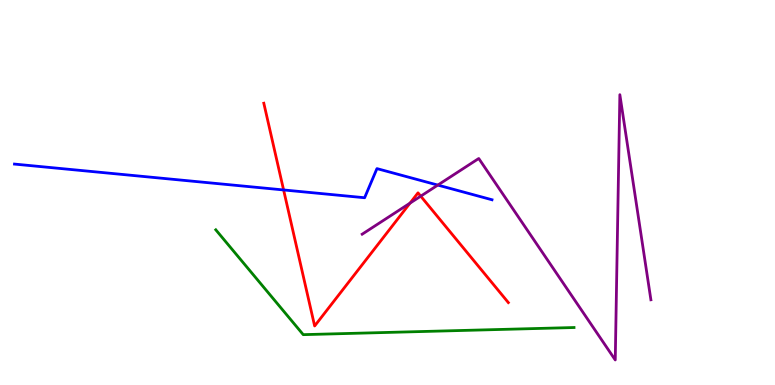[{'lines': ['blue', 'red'], 'intersections': [{'x': 3.66, 'y': 5.07}]}, {'lines': ['green', 'red'], 'intersections': []}, {'lines': ['purple', 'red'], 'intersections': [{'x': 5.29, 'y': 4.72}, {'x': 5.43, 'y': 4.9}]}, {'lines': ['blue', 'green'], 'intersections': []}, {'lines': ['blue', 'purple'], 'intersections': [{'x': 5.65, 'y': 5.19}]}, {'lines': ['green', 'purple'], 'intersections': []}]